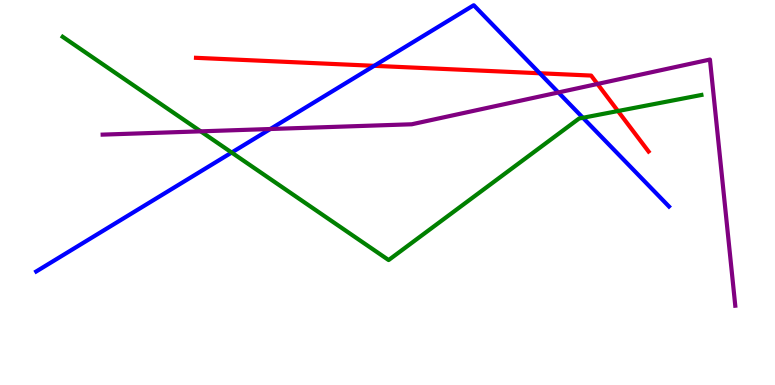[{'lines': ['blue', 'red'], 'intersections': [{'x': 4.83, 'y': 8.29}, {'x': 6.96, 'y': 8.1}]}, {'lines': ['green', 'red'], 'intersections': [{'x': 7.97, 'y': 7.12}]}, {'lines': ['purple', 'red'], 'intersections': [{'x': 7.71, 'y': 7.82}]}, {'lines': ['blue', 'green'], 'intersections': [{'x': 2.99, 'y': 6.04}, {'x': 7.52, 'y': 6.94}]}, {'lines': ['blue', 'purple'], 'intersections': [{'x': 3.49, 'y': 6.65}, {'x': 7.2, 'y': 7.6}]}, {'lines': ['green', 'purple'], 'intersections': [{'x': 2.59, 'y': 6.59}]}]